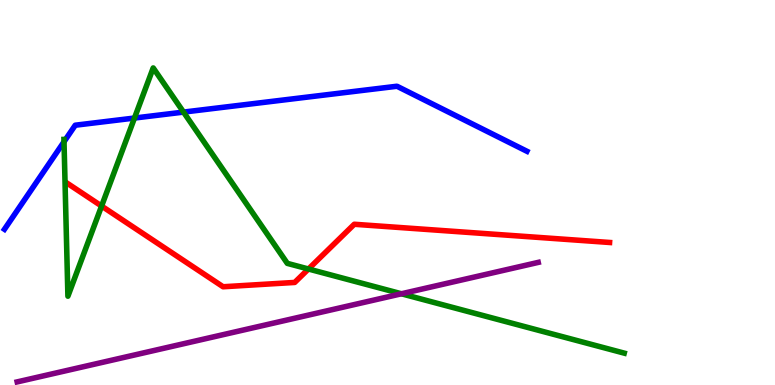[{'lines': ['blue', 'red'], 'intersections': []}, {'lines': ['green', 'red'], 'intersections': [{'x': 1.31, 'y': 4.65}, {'x': 3.98, 'y': 3.01}]}, {'lines': ['purple', 'red'], 'intersections': []}, {'lines': ['blue', 'green'], 'intersections': [{'x': 0.826, 'y': 6.32}, {'x': 1.74, 'y': 6.93}, {'x': 2.37, 'y': 7.09}]}, {'lines': ['blue', 'purple'], 'intersections': []}, {'lines': ['green', 'purple'], 'intersections': [{'x': 5.18, 'y': 2.37}]}]